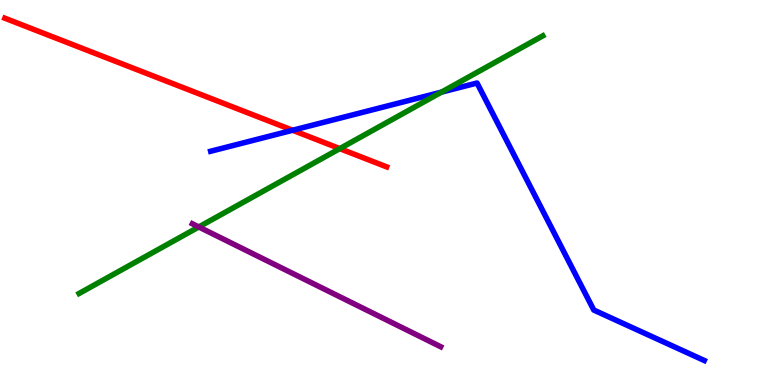[{'lines': ['blue', 'red'], 'intersections': [{'x': 3.78, 'y': 6.62}]}, {'lines': ['green', 'red'], 'intersections': [{'x': 4.38, 'y': 6.14}]}, {'lines': ['purple', 'red'], 'intersections': []}, {'lines': ['blue', 'green'], 'intersections': [{'x': 5.7, 'y': 7.61}]}, {'lines': ['blue', 'purple'], 'intersections': []}, {'lines': ['green', 'purple'], 'intersections': [{'x': 2.57, 'y': 4.1}]}]